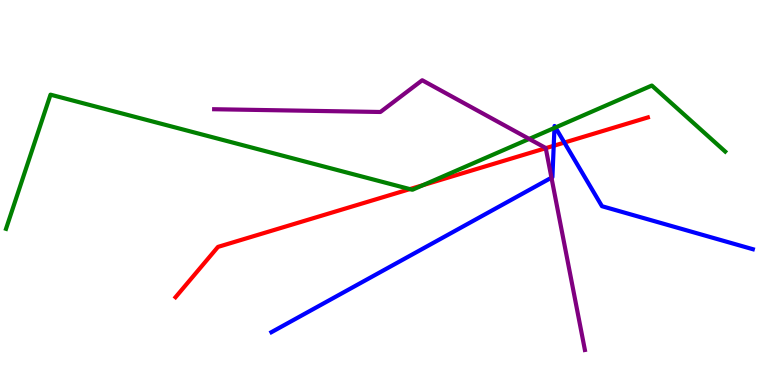[{'lines': ['blue', 'red'], 'intersections': [{'x': 7.14, 'y': 6.21}, {'x': 7.28, 'y': 6.3}]}, {'lines': ['green', 'red'], 'intersections': [{'x': 5.29, 'y': 5.09}, {'x': 5.46, 'y': 5.19}]}, {'lines': ['purple', 'red'], 'intersections': [{'x': 7.04, 'y': 6.15}]}, {'lines': ['blue', 'green'], 'intersections': [{'x': 7.15, 'y': 6.68}, {'x': 7.17, 'y': 6.69}]}, {'lines': ['blue', 'purple'], 'intersections': [{'x': 7.12, 'y': 5.38}]}, {'lines': ['green', 'purple'], 'intersections': [{'x': 6.83, 'y': 6.39}]}]